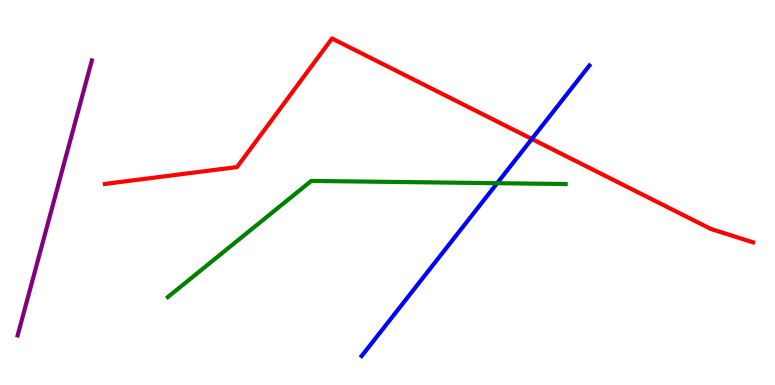[{'lines': ['blue', 'red'], 'intersections': [{'x': 6.86, 'y': 6.39}]}, {'lines': ['green', 'red'], 'intersections': []}, {'lines': ['purple', 'red'], 'intersections': []}, {'lines': ['blue', 'green'], 'intersections': [{'x': 6.41, 'y': 5.24}]}, {'lines': ['blue', 'purple'], 'intersections': []}, {'lines': ['green', 'purple'], 'intersections': []}]